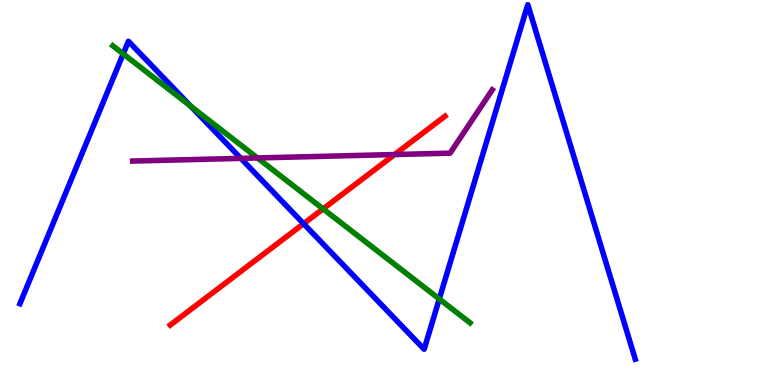[{'lines': ['blue', 'red'], 'intersections': [{'x': 3.92, 'y': 4.19}]}, {'lines': ['green', 'red'], 'intersections': [{'x': 4.17, 'y': 4.57}]}, {'lines': ['purple', 'red'], 'intersections': [{'x': 5.09, 'y': 5.99}]}, {'lines': ['blue', 'green'], 'intersections': [{'x': 1.59, 'y': 8.6}, {'x': 2.46, 'y': 7.24}, {'x': 5.67, 'y': 2.23}]}, {'lines': ['blue', 'purple'], 'intersections': [{'x': 3.11, 'y': 5.89}]}, {'lines': ['green', 'purple'], 'intersections': [{'x': 3.32, 'y': 5.9}]}]